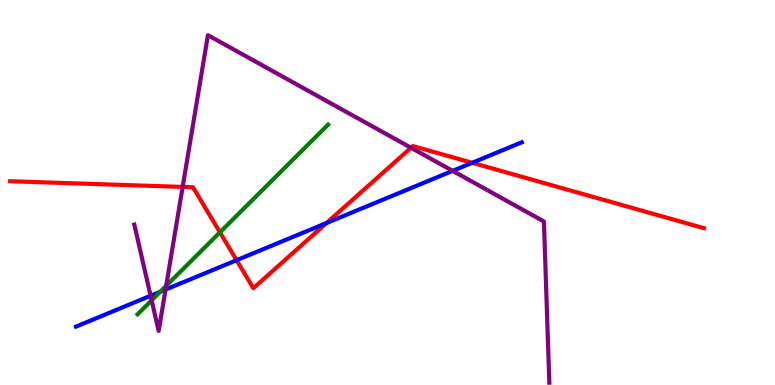[{'lines': ['blue', 'red'], 'intersections': [{'x': 3.05, 'y': 3.24}, {'x': 4.21, 'y': 4.21}, {'x': 6.09, 'y': 5.77}]}, {'lines': ['green', 'red'], 'intersections': [{'x': 2.84, 'y': 3.97}]}, {'lines': ['purple', 'red'], 'intersections': [{'x': 2.36, 'y': 5.14}, {'x': 5.3, 'y': 6.16}]}, {'lines': ['blue', 'green'], 'intersections': [{'x': 2.07, 'y': 2.42}]}, {'lines': ['blue', 'purple'], 'intersections': [{'x': 1.94, 'y': 2.32}, {'x': 2.14, 'y': 2.48}, {'x': 5.84, 'y': 5.56}]}, {'lines': ['green', 'purple'], 'intersections': [{'x': 1.96, 'y': 2.2}, {'x': 2.14, 'y': 2.58}]}]